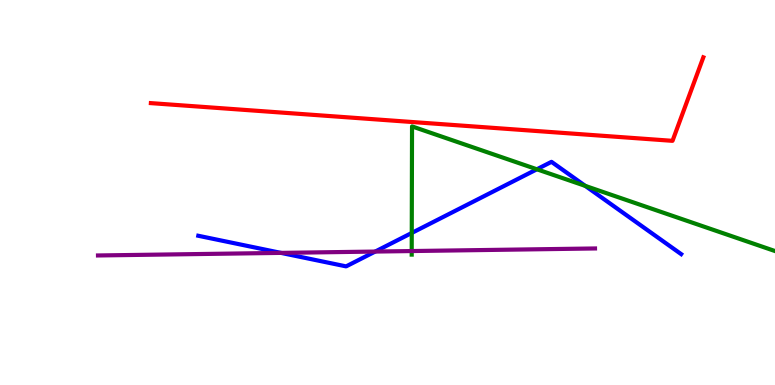[{'lines': ['blue', 'red'], 'intersections': []}, {'lines': ['green', 'red'], 'intersections': []}, {'lines': ['purple', 'red'], 'intersections': []}, {'lines': ['blue', 'green'], 'intersections': [{'x': 5.31, 'y': 3.95}, {'x': 6.93, 'y': 5.6}, {'x': 7.55, 'y': 5.17}]}, {'lines': ['blue', 'purple'], 'intersections': [{'x': 3.63, 'y': 3.43}, {'x': 4.84, 'y': 3.47}]}, {'lines': ['green', 'purple'], 'intersections': [{'x': 5.31, 'y': 3.48}]}]